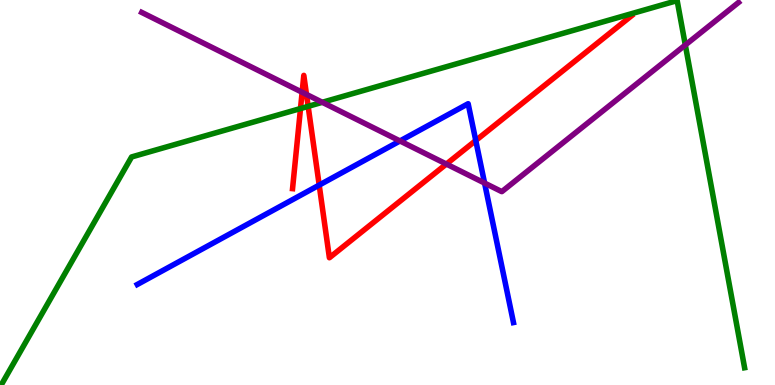[{'lines': ['blue', 'red'], 'intersections': [{'x': 4.12, 'y': 5.19}, {'x': 6.14, 'y': 6.35}]}, {'lines': ['green', 'red'], 'intersections': [{'x': 3.88, 'y': 7.18}, {'x': 3.98, 'y': 7.24}]}, {'lines': ['purple', 'red'], 'intersections': [{'x': 3.9, 'y': 7.6}, {'x': 3.95, 'y': 7.55}, {'x': 5.76, 'y': 5.74}]}, {'lines': ['blue', 'green'], 'intersections': []}, {'lines': ['blue', 'purple'], 'intersections': [{'x': 5.16, 'y': 6.34}, {'x': 6.25, 'y': 5.24}]}, {'lines': ['green', 'purple'], 'intersections': [{'x': 4.16, 'y': 7.34}, {'x': 8.84, 'y': 8.83}]}]